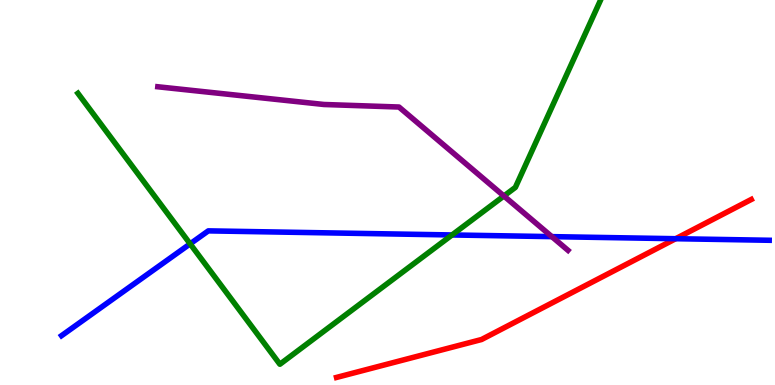[{'lines': ['blue', 'red'], 'intersections': [{'x': 8.72, 'y': 3.8}]}, {'lines': ['green', 'red'], 'intersections': []}, {'lines': ['purple', 'red'], 'intersections': []}, {'lines': ['blue', 'green'], 'intersections': [{'x': 2.45, 'y': 3.67}, {'x': 5.83, 'y': 3.9}]}, {'lines': ['blue', 'purple'], 'intersections': [{'x': 7.12, 'y': 3.85}]}, {'lines': ['green', 'purple'], 'intersections': [{'x': 6.5, 'y': 4.91}]}]